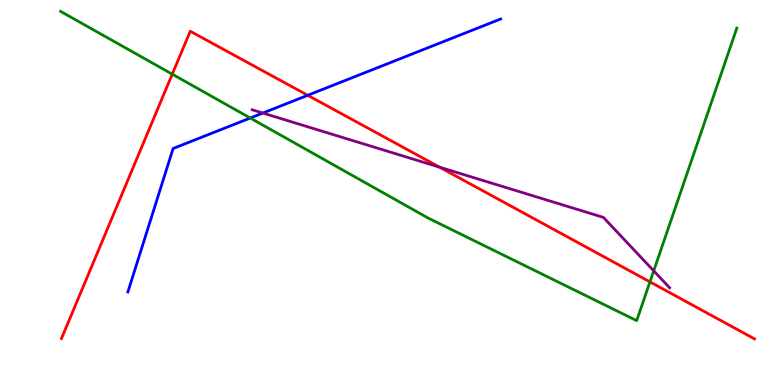[{'lines': ['blue', 'red'], 'intersections': [{'x': 3.97, 'y': 7.52}]}, {'lines': ['green', 'red'], 'intersections': [{'x': 2.22, 'y': 8.07}, {'x': 8.39, 'y': 2.68}]}, {'lines': ['purple', 'red'], 'intersections': [{'x': 5.67, 'y': 5.66}]}, {'lines': ['blue', 'green'], 'intersections': [{'x': 3.23, 'y': 6.93}]}, {'lines': ['blue', 'purple'], 'intersections': [{'x': 3.39, 'y': 7.06}]}, {'lines': ['green', 'purple'], 'intersections': [{'x': 8.44, 'y': 2.96}]}]